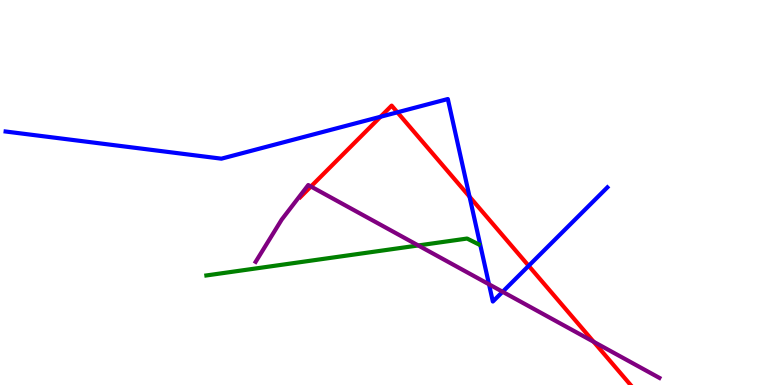[{'lines': ['blue', 'red'], 'intersections': [{'x': 4.91, 'y': 6.97}, {'x': 5.13, 'y': 7.08}, {'x': 6.06, 'y': 4.89}, {'x': 6.82, 'y': 3.1}]}, {'lines': ['green', 'red'], 'intersections': []}, {'lines': ['purple', 'red'], 'intersections': [{'x': 4.01, 'y': 5.16}, {'x': 7.66, 'y': 1.12}]}, {'lines': ['blue', 'green'], 'intersections': []}, {'lines': ['blue', 'purple'], 'intersections': [{'x': 6.31, 'y': 2.62}, {'x': 6.49, 'y': 2.42}]}, {'lines': ['green', 'purple'], 'intersections': [{'x': 5.4, 'y': 3.62}]}]